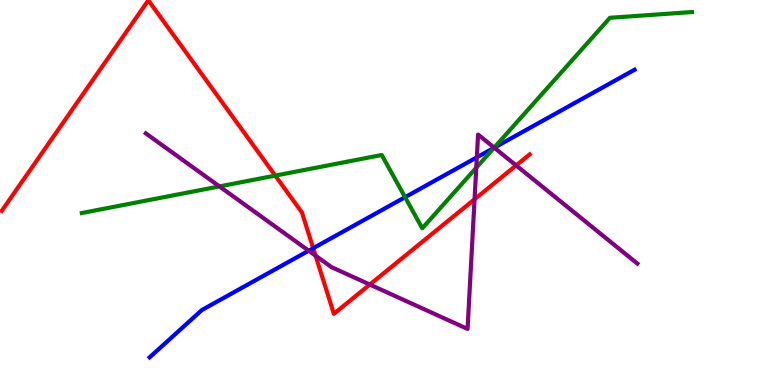[{'lines': ['blue', 'red'], 'intersections': [{'x': 4.04, 'y': 3.55}]}, {'lines': ['green', 'red'], 'intersections': [{'x': 3.55, 'y': 5.44}]}, {'lines': ['purple', 'red'], 'intersections': [{'x': 4.07, 'y': 3.36}, {'x': 4.77, 'y': 2.61}, {'x': 6.12, 'y': 4.82}, {'x': 6.66, 'y': 5.7}]}, {'lines': ['blue', 'green'], 'intersections': [{'x': 5.23, 'y': 4.88}, {'x': 6.38, 'y': 6.16}]}, {'lines': ['blue', 'purple'], 'intersections': [{'x': 3.98, 'y': 3.49}, {'x': 6.15, 'y': 5.91}, {'x': 6.38, 'y': 6.16}]}, {'lines': ['green', 'purple'], 'intersections': [{'x': 2.83, 'y': 5.16}, {'x': 6.15, 'y': 5.64}, {'x': 6.38, 'y': 6.17}]}]